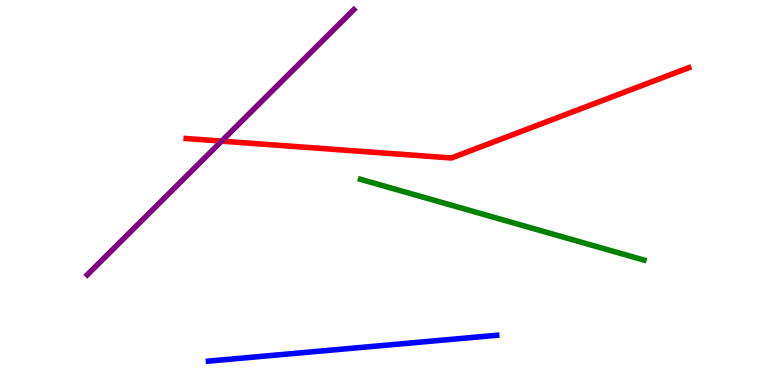[{'lines': ['blue', 'red'], 'intersections': []}, {'lines': ['green', 'red'], 'intersections': []}, {'lines': ['purple', 'red'], 'intersections': [{'x': 2.86, 'y': 6.33}]}, {'lines': ['blue', 'green'], 'intersections': []}, {'lines': ['blue', 'purple'], 'intersections': []}, {'lines': ['green', 'purple'], 'intersections': []}]